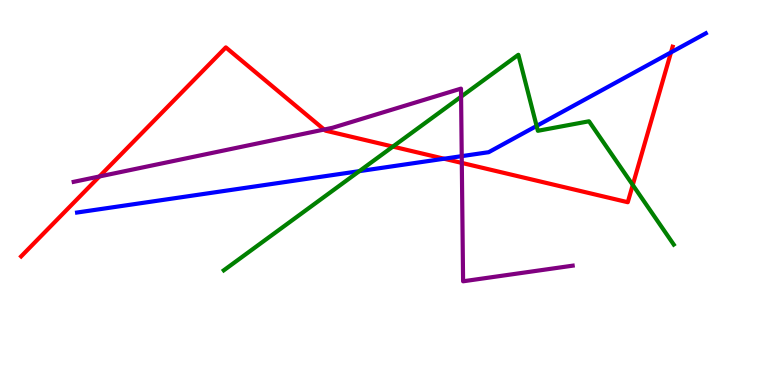[{'lines': ['blue', 'red'], 'intersections': [{'x': 5.73, 'y': 5.88}, {'x': 8.66, 'y': 8.64}]}, {'lines': ['green', 'red'], 'intersections': [{'x': 5.07, 'y': 6.19}, {'x': 8.16, 'y': 5.2}]}, {'lines': ['purple', 'red'], 'intersections': [{'x': 1.28, 'y': 5.42}, {'x': 4.18, 'y': 6.64}, {'x': 5.96, 'y': 5.77}]}, {'lines': ['blue', 'green'], 'intersections': [{'x': 4.64, 'y': 5.55}, {'x': 6.92, 'y': 6.73}]}, {'lines': ['blue', 'purple'], 'intersections': [{'x': 5.96, 'y': 5.94}]}, {'lines': ['green', 'purple'], 'intersections': [{'x': 5.95, 'y': 7.49}]}]